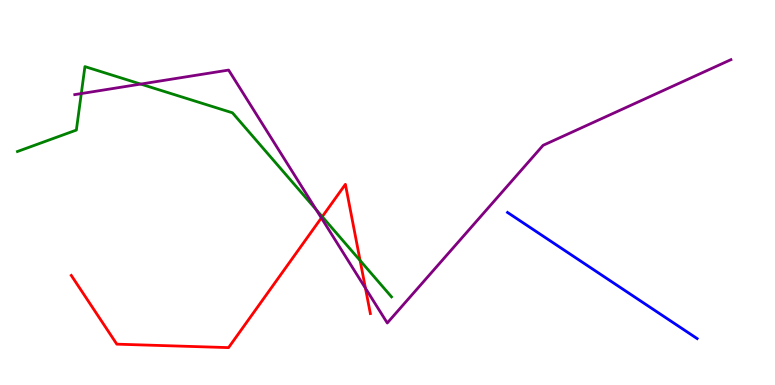[{'lines': ['blue', 'red'], 'intersections': []}, {'lines': ['green', 'red'], 'intersections': [{'x': 4.16, 'y': 4.37}, {'x': 4.65, 'y': 3.23}]}, {'lines': ['purple', 'red'], 'intersections': [{'x': 4.15, 'y': 4.34}, {'x': 4.72, 'y': 2.51}]}, {'lines': ['blue', 'green'], 'intersections': []}, {'lines': ['blue', 'purple'], 'intersections': []}, {'lines': ['green', 'purple'], 'intersections': [{'x': 1.05, 'y': 7.57}, {'x': 1.82, 'y': 7.82}, {'x': 4.08, 'y': 4.55}]}]